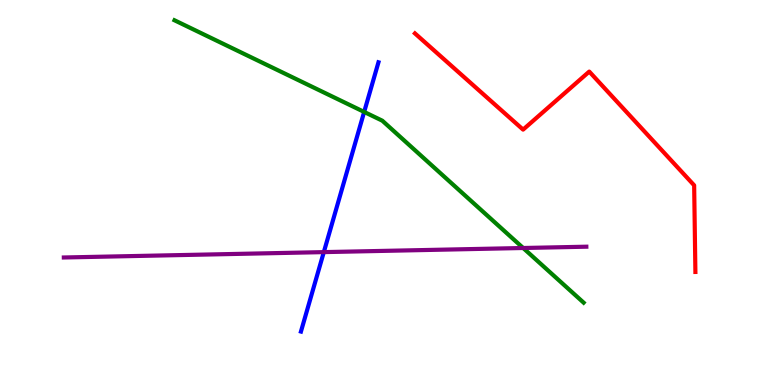[{'lines': ['blue', 'red'], 'intersections': []}, {'lines': ['green', 'red'], 'intersections': []}, {'lines': ['purple', 'red'], 'intersections': []}, {'lines': ['blue', 'green'], 'intersections': [{'x': 4.7, 'y': 7.09}]}, {'lines': ['blue', 'purple'], 'intersections': [{'x': 4.18, 'y': 3.45}]}, {'lines': ['green', 'purple'], 'intersections': [{'x': 6.75, 'y': 3.56}]}]